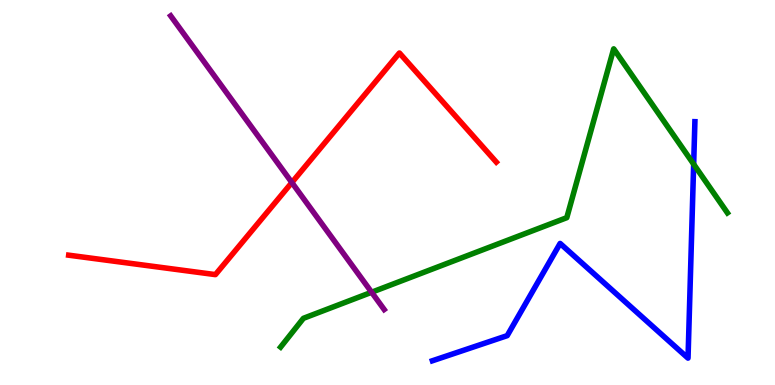[{'lines': ['blue', 'red'], 'intersections': []}, {'lines': ['green', 'red'], 'intersections': []}, {'lines': ['purple', 'red'], 'intersections': [{'x': 3.77, 'y': 5.26}]}, {'lines': ['blue', 'green'], 'intersections': [{'x': 8.95, 'y': 5.74}]}, {'lines': ['blue', 'purple'], 'intersections': []}, {'lines': ['green', 'purple'], 'intersections': [{'x': 4.8, 'y': 2.41}]}]